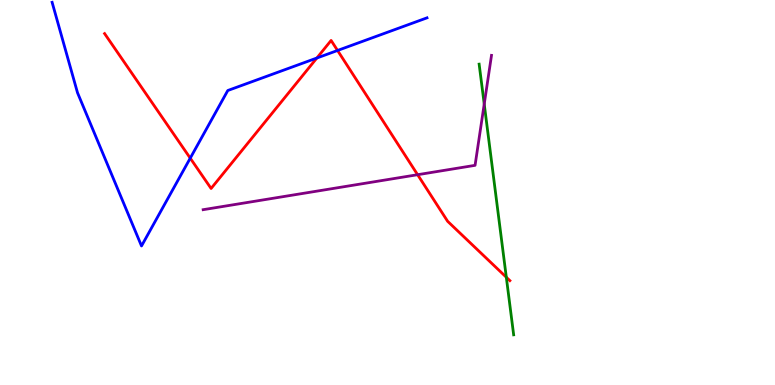[{'lines': ['blue', 'red'], 'intersections': [{'x': 2.45, 'y': 5.89}, {'x': 4.09, 'y': 8.49}, {'x': 4.36, 'y': 8.69}]}, {'lines': ['green', 'red'], 'intersections': [{'x': 6.53, 'y': 2.8}]}, {'lines': ['purple', 'red'], 'intersections': [{'x': 5.39, 'y': 5.46}]}, {'lines': ['blue', 'green'], 'intersections': []}, {'lines': ['blue', 'purple'], 'intersections': []}, {'lines': ['green', 'purple'], 'intersections': [{'x': 6.25, 'y': 7.3}]}]